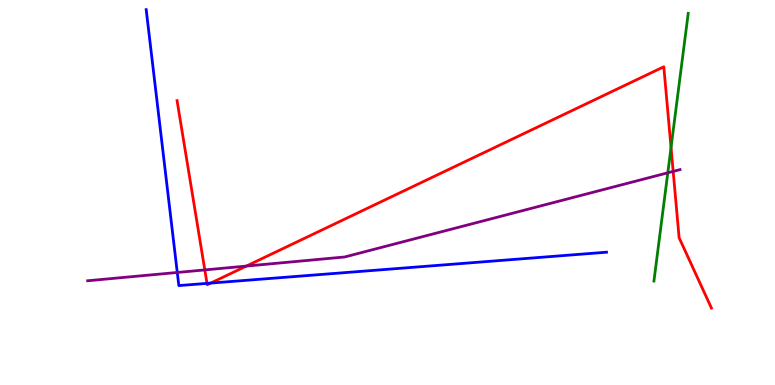[{'lines': ['blue', 'red'], 'intersections': [{'x': 2.67, 'y': 2.64}, {'x': 2.72, 'y': 2.65}]}, {'lines': ['green', 'red'], 'intersections': [{'x': 8.66, 'y': 6.17}]}, {'lines': ['purple', 'red'], 'intersections': [{'x': 2.64, 'y': 2.99}, {'x': 3.18, 'y': 3.09}, {'x': 8.69, 'y': 5.55}]}, {'lines': ['blue', 'green'], 'intersections': []}, {'lines': ['blue', 'purple'], 'intersections': [{'x': 2.29, 'y': 2.92}]}, {'lines': ['green', 'purple'], 'intersections': [{'x': 8.62, 'y': 5.51}]}]